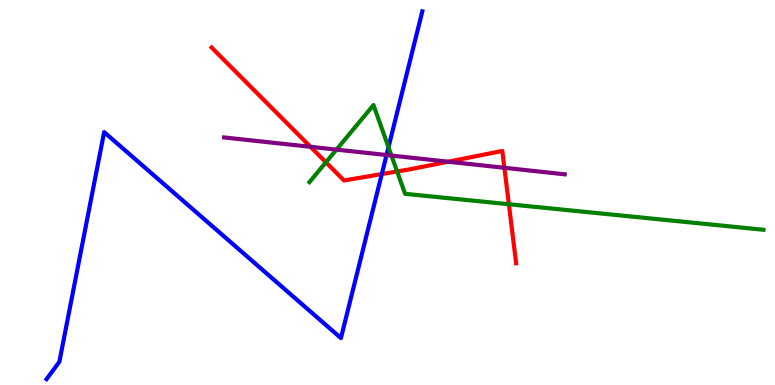[{'lines': ['blue', 'red'], 'intersections': [{'x': 4.93, 'y': 5.48}]}, {'lines': ['green', 'red'], 'intersections': [{'x': 4.21, 'y': 5.78}, {'x': 5.12, 'y': 5.55}, {'x': 6.57, 'y': 4.7}]}, {'lines': ['purple', 'red'], 'intersections': [{'x': 4.01, 'y': 6.19}, {'x': 5.78, 'y': 5.8}, {'x': 6.51, 'y': 5.64}]}, {'lines': ['blue', 'green'], 'intersections': [{'x': 5.01, 'y': 6.18}]}, {'lines': ['blue', 'purple'], 'intersections': [{'x': 4.99, 'y': 5.97}]}, {'lines': ['green', 'purple'], 'intersections': [{'x': 4.34, 'y': 6.11}, {'x': 5.05, 'y': 5.96}]}]